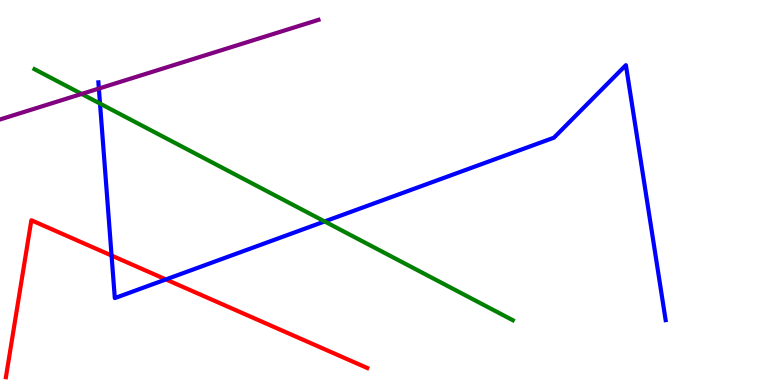[{'lines': ['blue', 'red'], 'intersections': [{'x': 1.44, 'y': 3.36}, {'x': 2.14, 'y': 2.74}]}, {'lines': ['green', 'red'], 'intersections': []}, {'lines': ['purple', 'red'], 'intersections': []}, {'lines': ['blue', 'green'], 'intersections': [{'x': 1.29, 'y': 7.31}, {'x': 4.19, 'y': 4.25}]}, {'lines': ['blue', 'purple'], 'intersections': [{'x': 1.28, 'y': 7.7}]}, {'lines': ['green', 'purple'], 'intersections': [{'x': 1.05, 'y': 7.56}]}]